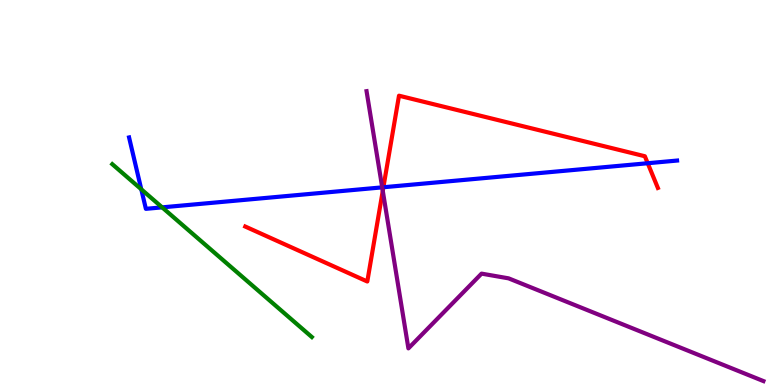[{'lines': ['blue', 'red'], 'intersections': [{'x': 4.95, 'y': 5.14}, {'x': 8.36, 'y': 5.76}]}, {'lines': ['green', 'red'], 'intersections': []}, {'lines': ['purple', 'red'], 'intersections': [{'x': 4.94, 'y': 5.04}]}, {'lines': ['blue', 'green'], 'intersections': [{'x': 1.82, 'y': 5.08}, {'x': 2.09, 'y': 4.61}]}, {'lines': ['blue', 'purple'], 'intersections': [{'x': 4.93, 'y': 5.13}]}, {'lines': ['green', 'purple'], 'intersections': []}]